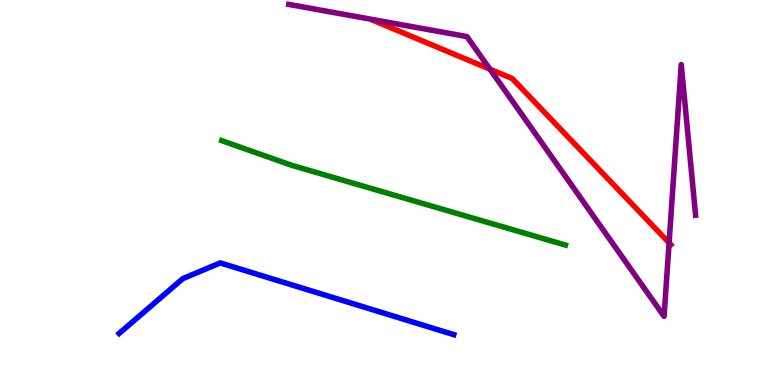[{'lines': ['blue', 'red'], 'intersections': []}, {'lines': ['green', 'red'], 'intersections': []}, {'lines': ['purple', 'red'], 'intersections': [{'x': 6.32, 'y': 8.2}, {'x': 8.63, 'y': 3.69}]}, {'lines': ['blue', 'green'], 'intersections': []}, {'lines': ['blue', 'purple'], 'intersections': []}, {'lines': ['green', 'purple'], 'intersections': []}]